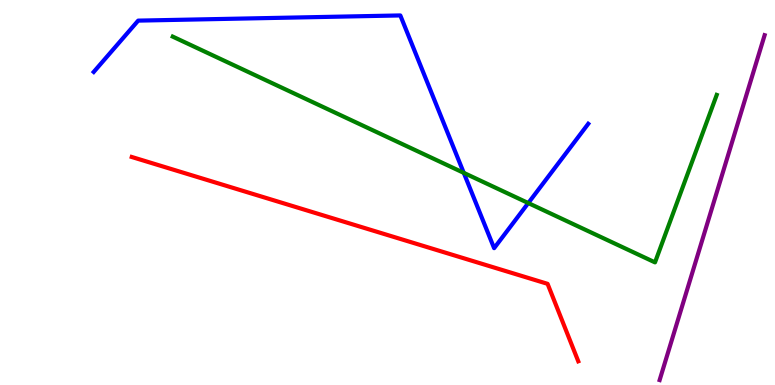[{'lines': ['blue', 'red'], 'intersections': []}, {'lines': ['green', 'red'], 'intersections': []}, {'lines': ['purple', 'red'], 'intersections': []}, {'lines': ['blue', 'green'], 'intersections': [{'x': 5.98, 'y': 5.51}, {'x': 6.82, 'y': 4.73}]}, {'lines': ['blue', 'purple'], 'intersections': []}, {'lines': ['green', 'purple'], 'intersections': []}]